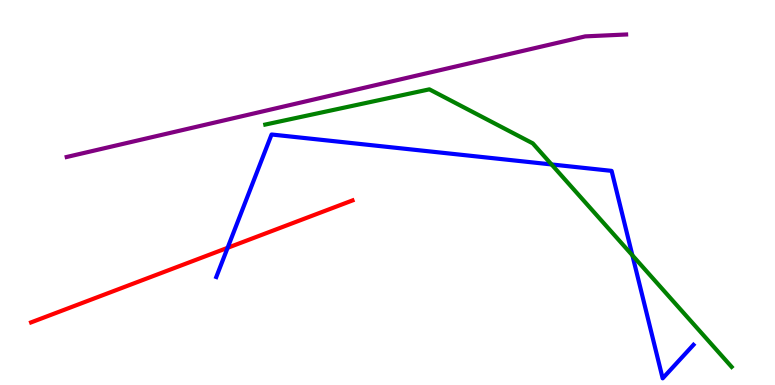[{'lines': ['blue', 'red'], 'intersections': [{'x': 2.94, 'y': 3.56}]}, {'lines': ['green', 'red'], 'intersections': []}, {'lines': ['purple', 'red'], 'intersections': []}, {'lines': ['blue', 'green'], 'intersections': [{'x': 7.12, 'y': 5.73}, {'x': 8.16, 'y': 3.37}]}, {'lines': ['blue', 'purple'], 'intersections': []}, {'lines': ['green', 'purple'], 'intersections': []}]